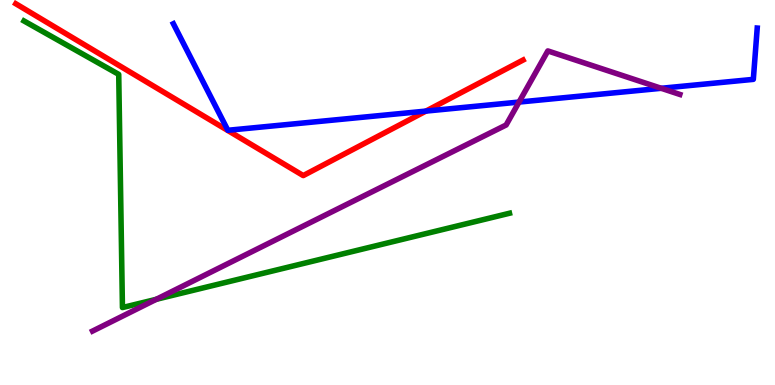[{'lines': ['blue', 'red'], 'intersections': [{'x': 5.5, 'y': 7.11}]}, {'lines': ['green', 'red'], 'intersections': []}, {'lines': ['purple', 'red'], 'intersections': []}, {'lines': ['blue', 'green'], 'intersections': []}, {'lines': ['blue', 'purple'], 'intersections': [{'x': 6.7, 'y': 7.35}, {'x': 8.53, 'y': 7.71}]}, {'lines': ['green', 'purple'], 'intersections': [{'x': 2.02, 'y': 2.23}]}]